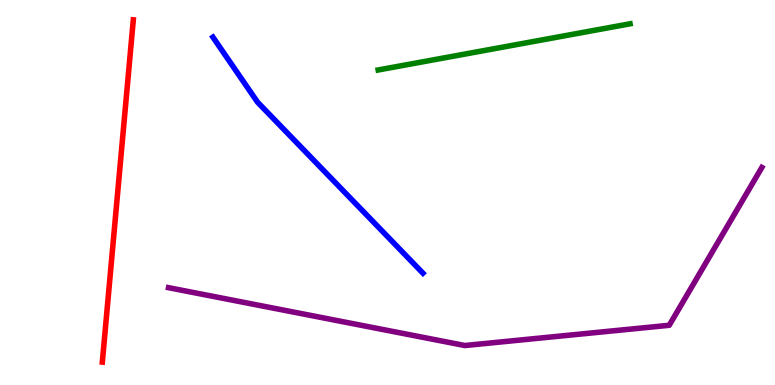[{'lines': ['blue', 'red'], 'intersections': []}, {'lines': ['green', 'red'], 'intersections': []}, {'lines': ['purple', 'red'], 'intersections': []}, {'lines': ['blue', 'green'], 'intersections': []}, {'lines': ['blue', 'purple'], 'intersections': []}, {'lines': ['green', 'purple'], 'intersections': []}]